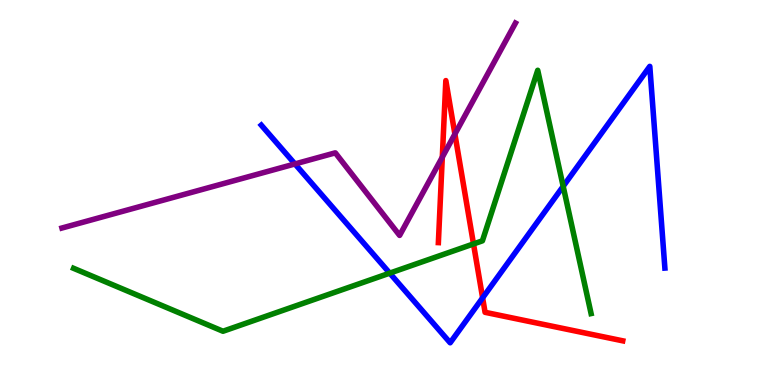[{'lines': ['blue', 'red'], 'intersections': [{'x': 6.23, 'y': 2.26}]}, {'lines': ['green', 'red'], 'intersections': [{'x': 6.11, 'y': 3.66}]}, {'lines': ['purple', 'red'], 'intersections': [{'x': 5.71, 'y': 5.92}, {'x': 5.87, 'y': 6.52}]}, {'lines': ['blue', 'green'], 'intersections': [{'x': 5.03, 'y': 2.91}, {'x': 7.27, 'y': 5.16}]}, {'lines': ['blue', 'purple'], 'intersections': [{'x': 3.81, 'y': 5.74}]}, {'lines': ['green', 'purple'], 'intersections': []}]